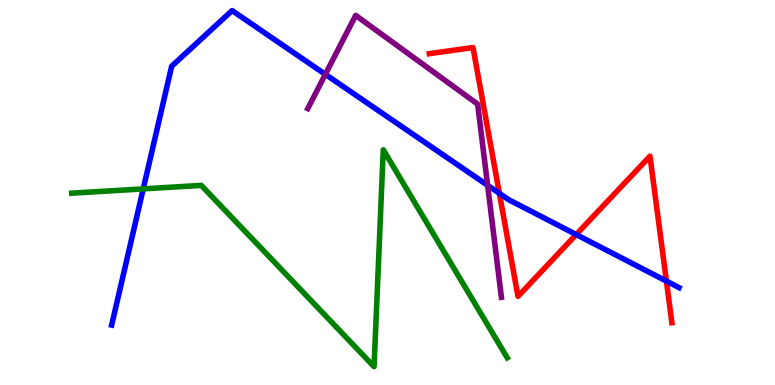[{'lines': ['blue', 'red'], 'intersections': [{'x': 6.44, 'y': 4.98}, {'x': 7.43, 'y': 3.91}, {'x': 8.6, 'y': 2.7}]}, {'lines': ['green', 'red'], 'intersections': []}, {'lines': ['purple', 'red'], 'intersections': []}, {'lines': ['blue', 'green'], 'intersections': [{'x': 1.85, 'y': 5.09}]}, {'lines': ['blue', 'purple'], 'intersections': [{'x': 4.2, 'y': 8.07}, {'x': 6.29, 'y': 5.19}]}, {'lines': ['green', 'purple'], 'intersections': []}]